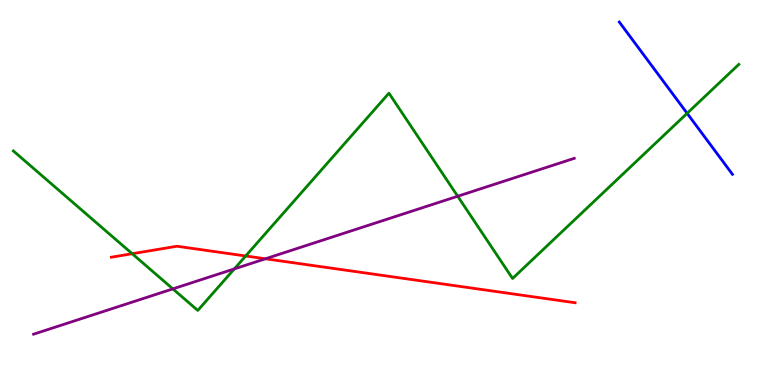[{'lines': ['blue', 'red'], 'intersections': []}, {'lines': ['green', 'red'], 'intersections': [{'x': 1.71, 'y': 3.41}, {'x': 3.17, 'y': 3.35}]}, {'lines': ['purple', 'red'], 'intersections': [{'x': 3.42, 'y': 3.28}]}, {'lines': ['blue', 'green'], 'intersections': [{'x': 8.87, 'y': 7.06}]}, {'lines': ['blue', 'purple'], 'intersections': []}, {'lines': ['green', 'purple'], 'intersections': [{'x': 2.23, 'y': 2.5}, {'x': 3.02, 'y': 3.02}, {'x': 5.91, 'y': 4.9}]}]